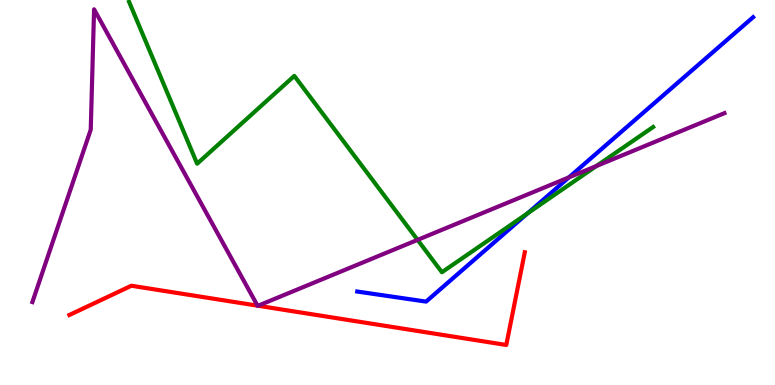[{'lines': ['blue', 'red'], 'intersections': []}, {'lines': ['green', 'red'], 'intersections': []}, {'lines': ['purple', 'red'], 'intersections': [{'x': 3.32, 'y': 2.06}, {'x': 3.33, 'y': 2.06}]}, {'lines': ['blue', 'green'], 'intersections': [{'x': 6.81, 'y': 4.46}]}, {'lines': ['blue', 'purple'], 'intersections': [{'x': 7.34, 'y': 5.39}]}, {'lines': ['green', 'purple'], 'intersections': [{'x': 5.39, 'y': 3.77}, {'x': 7.7, 'y': 5.69}]}]